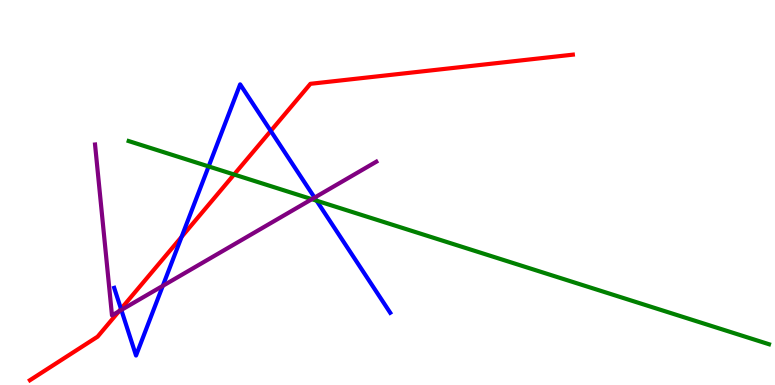[{'lines': ['blue', 'red'], 'intersections': [{'x': 1.56, 'y': 1.98}, {'x': 2.34, 'y': 3.85}, {'x': 3.49, 'y': 6.6}]}, {'lines': ['green', 'red'], 'intersections': [{'x': 3.02, 'y': 5.47}]}, {'lines': ['purple', 'red'], 'intersections': [{'x': 1.53, 'y': 1.91}]}, {'lines': ['blue', 'green'], 'intersections': [{'x': 2.69, 'y': 5.68}, {'x': 4.08, 'y': 4.79}]}, {'lines': ['blue', 'purple'], 'intersections': [{'x': 1.57, 'y': 1.95}, {'x': 2.1, 'y': 2.57}, {'x': 4.06, 'y': 4.87}]}, {'lines': ['green', 'purple'], 'intersections': [{'x': 4.02, 'y': 4.83}]}]